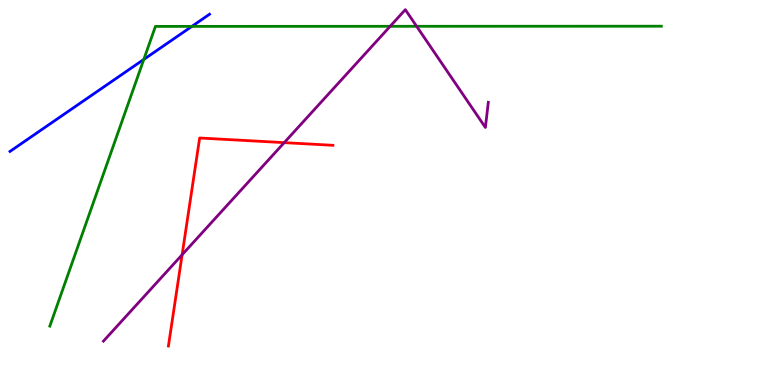[{'lines': ['blue', 'red'], 'intersections': []}, {'lines': ['green', 'red'], 'intersections': []}, {'lines': ['purple', 'red'], 'intersections': [{'x': 2.35, 'y': 3.38}, {'x': 3.67, 'y': 6.3}]}, {'lines': ['blue', 'green'], 'intersections': [{'x': 1.86, 'y': 8.46}, {'x': 2.48, 'y': 9.31}]}, {'lines': ['blue', 'purple'], 'intersections': []}, {'lines': ['green', 'purple'], 'intersections': [{'x': 5.03, 'y': 9.32}, {'x': 5.38, 'y': 9.32}]}]